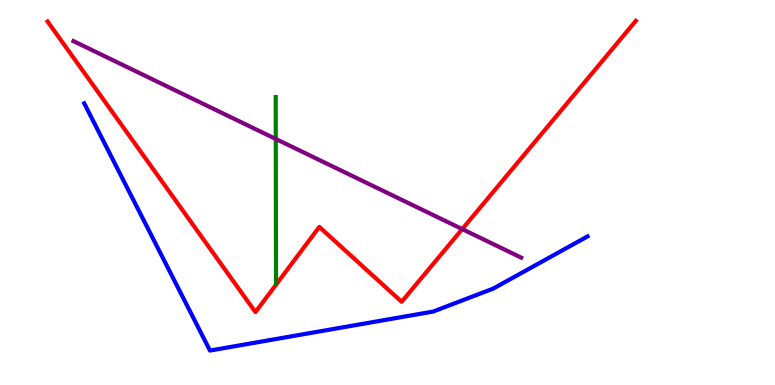[{'lines': ['blue', 'red'], 'intersections': []}, {'lines': ['green', 'red'], 'intersections': []}, {'lines': ['purple', 'red'], 'intersections': [{'x': 5.96, 'y': 4.05}]}, {'lines': ['blue', 'green'], 'intersections': []}, {'lines': ['blue', 'purple'], 'intersections': []}, {'lines': ['green', 'purple'], 'intersections': [{'x': 3.56, 'y': 6.39}]}]